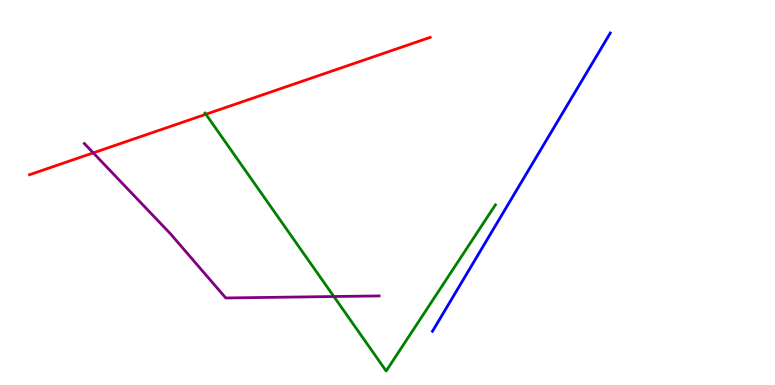[{'lines': ['blue', 'red'], 'intersections': []}, {'lines': ['green', 'red'], 'intersections': [{'x': 2.66, 'y': 7.03}]}, {'lines': ['purple', 'red'], 'intersections': [{'x': 1.2, 'y': 6.03}]}, {'lines': ['blue', 'green'], 'intersections': []}, {'lines': ['blue', 'purple'], 'intersections': []}, {'lines': ['green', 'purple'], 'intersections': [{'x': 4.31, 'y': 2.3}]}]